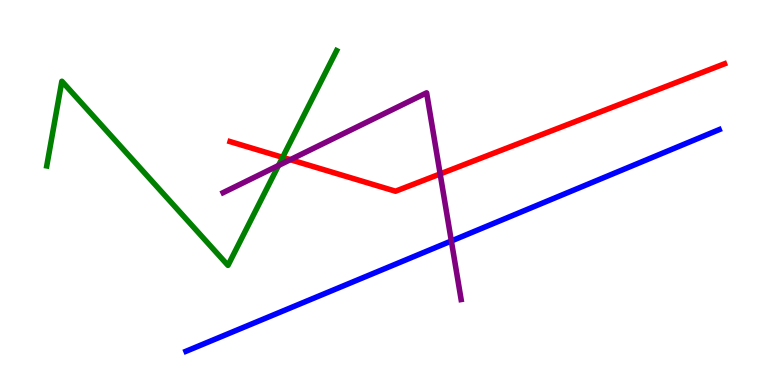[{'lines': ['blue', 'red'], 'intersections': []}, {'lines': ['green', 'red'], 'intersections': [{'x': 3.65, 'y': 5.91}]}, {'lines': ['purple', 'red'], 'intersections': [{'x': 3.75, 'y': 5.85}, {'x': 5.68, 'y': 5.48}]}, {'lines': ['blue', 'green'], 'intersections': []}, {'lines': ['blue', 'purple'], 'intersections': [{'x': 5.82, 'y': 3.74}]}, {'lines': ['green', 'purple'], 'intersections': [{'x': 3.59, 'y': 5.7}]}]